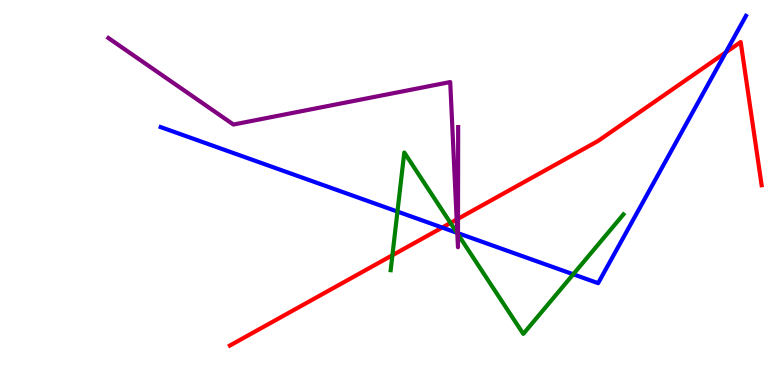[{'lines': ['blue', 'red'], 'intersections': [{'x': 5.71, 'y': 4.09}, {'x': 9.36, 'y': 8.64}]}, {'lines': ['green', 'red'], 'intersections': [{'x': 5.06, 'y': 3.37}, {'x': 5.81, 'y': 4.21}]}, {'lines': ['purple', 'red'], 'intersections': [{'x': 5.89, 'y': 4.3}, {'x': 5.91, 'y': 4.32}]}, {'lines': ['blue', 'green'], 'intersections': [{'x': 5.13, 'y': 4.5}, {'x': 5.9, 'y': 3.95}, {'x': 7.4, 'y': 2.88}]}, {'lines': ['blue', 'purple'], 'intersections': [{'x': 5.9, 'y': 3.95}, {'x': 5.91, 'y': 3.94}]}, {'lines': ['green', 'purple'], 'intersections': [{'x': 5.9, 'y': 3.94}, {'x': 5.91, 'y': 3.91}]}]